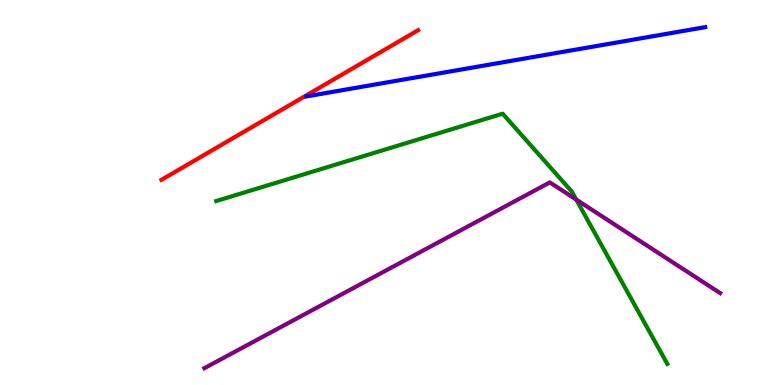[{'lines': ['blue', 'red'], 'intersections': []}, {'lines': ['green', 'red'], 'intersections': []}, {'lines': ['purple', 'red'], 'intersections': []}, {'lines': ['blue', 'green'], 'intersections': []}, {'lines': ['blue', 'purple'], 'intersections': []}, {'lines': ['green', 'purple'], 'intersections': [{'x': 7.44, 'y': 4.82}]}]